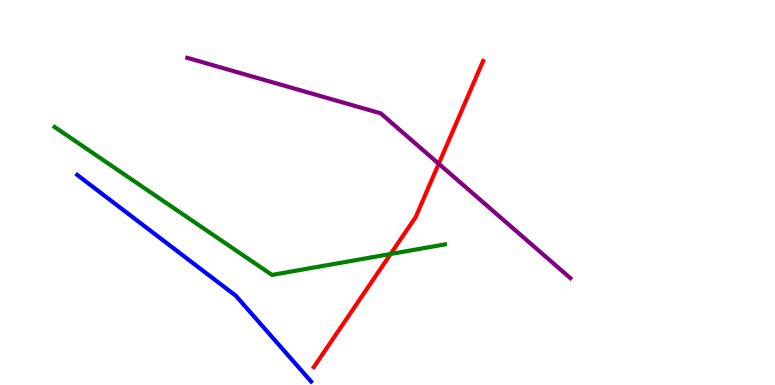[{'lines': ['blue', 'red'], 'intersections': []}, {'lines': ['green', 'red'], 'intersections': [{'x': 5.04, 'y': 3.4}]}, {'lines': ['purple', 'red'], 'intersections': [{'x': 5.66, 'y': 5.75}]}, {'lines': ['blue', 'green'], 'intersections': []}, {'lines': ['blue', 'purple'], 'intersections': []}, {'lines': ['green', 'purple'], 'intersections': []}]